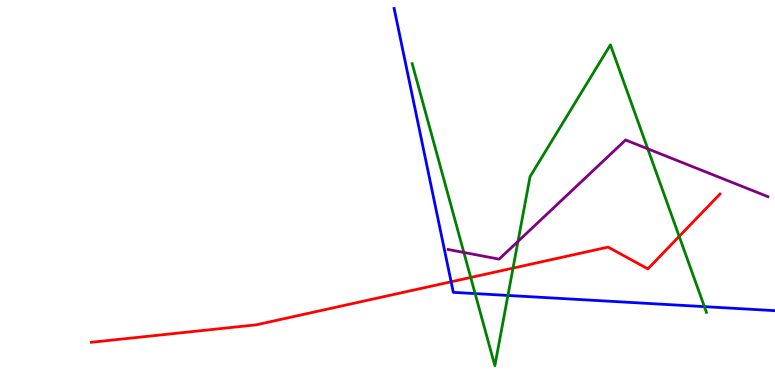[{'lines': ['blue', 'red'], 'intersections': [{'x': 5.82, 'y': 2.68}]}, {'lines': ['green', 'red'], 'intersections': [{'x': 6.07, 'y': 2.79}, {'x': 6.62, 'y': 3.04}, {'x': 8.76, 'y': 3.86}]}, {'lines': ['purple', 'red'], 'intersections': []}, {'lines': ['blue', 'green'], 'intersections': [{'x': 6.13, 'y': 2.37}, {'x': 6.55, 'y': 2.33}, {'x': 9.09, 'y': 2.04}]}, {'lines': ['blue', 'purple'], 'intersections': []}, {'lines': ['green', 'purple'], 'intersections': [{'x': 5.99, 'y': 3.44}, {'x': 6.68, 'y': 3.73}, {'x': 8.36, 'y': 6.13}]}]